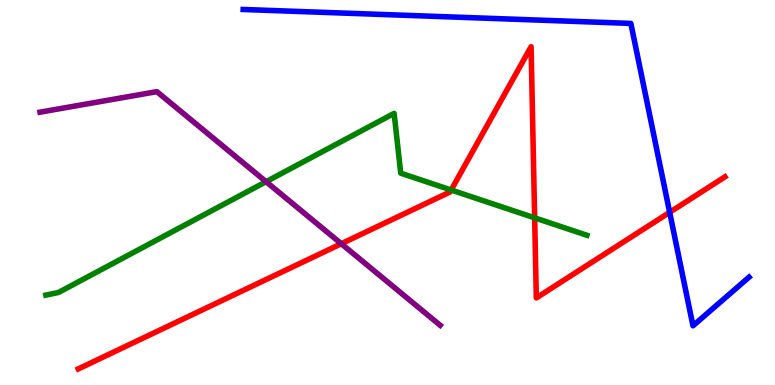[{'lines': ['blue', 'red'], 'intersections': [{'x': 8.64, 'y': 4.49}]}, {'lines': ['green', 'red'], 'intersections': [{'x': 5.82, 'y': 5.07}, {'x': 6.9, 'y': 4.34}]}, {'lines': ['purple', 'red'], 'intersections': [{'x': 4.4, 'y': 3.67}]}, {'lines': ['blue', 'green'], 'intersections': []}, {'lines': ['blue', 'purple'], 'intersections': []}, {'lines': ['green', 'purple'], 'intersections': [{'x': 3.43, 'y': 5.28}]}]